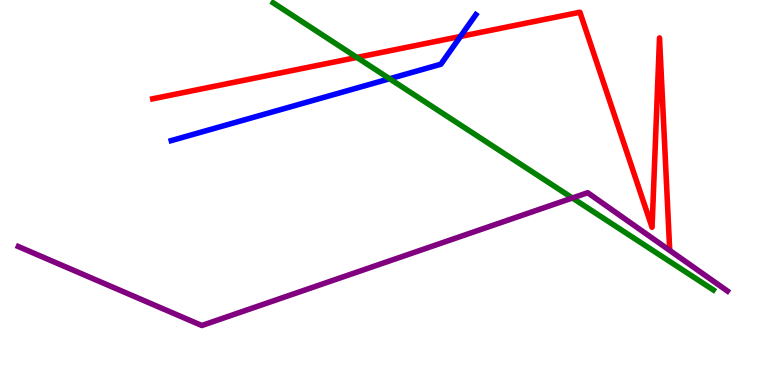[{'lines': ['blue', 'red'], 'intersections': [{'x': 5.94, 'y': 9.05}]}, {'lines': ['green', 'red'], 'intersections': [{'x': 4.61, 'y': 8.51}]}, {'lines': ['purple', 'red'], 'intersections': []}, {'lines': ['blue', 'green'], 'intersections': [{'x': 5.03, 'y': 7.95}]}, {'lines': ['blue', 'purple'], 'intersections': []}, {'lines': ['green', 'purple'], 'intersections': [{'x': 7.39, 'y': 4.86}]}]